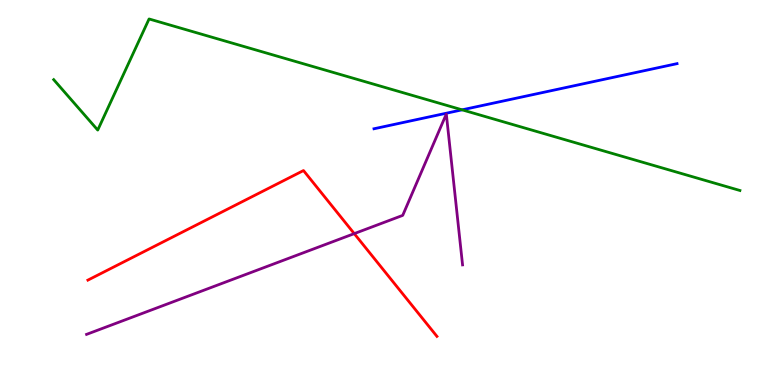[{'lines': ['blue', 'red'], 'intersections': []}, {'lines': ['green', 'red'], 'intersections': []}, {'lines': ['purple', 'red'], 'intersections': [{'x': 4.57, 'y': 3.93}]}, {'lines': ['blue', 'green'], 'intersections': [{'x': 5.96, 'y': 7.15}]}, {'lines': ['blue', 'purple'], 'intersections': []}, {'lines': ['green', 'purple'], 'intersections': []}]